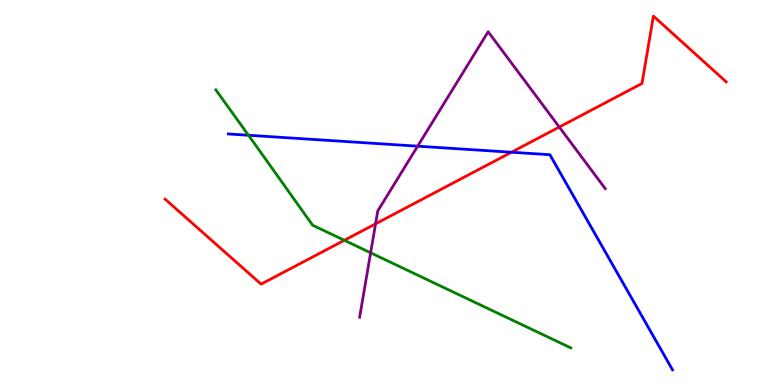[{'lines': ['blue', 'red'], 'intersections': [{'x': 6.6, 'y': 6.05}]}, {'lines': ['green', 'red'], 'intersections': [{'x': 4.44, 'y': 3.76}]}, {'lines': ['purple', 'red'], 'intersections': [{'x': 4.85, 'y': 4.19}, {'x': 7.22, 'y': 6.7}]}, {'lines': ['blue', 'green'], 'intersections': [{'x': 3.21, 'y': 6.49}]}, {'lines': ['blue', 'purple'], 'intersections': [{'x': 5.39, 'y': 6.2}]}, {'lines': ['green', 'purple'], 'intersections': [{'x': 4.78, 'y': 3.43}]}]